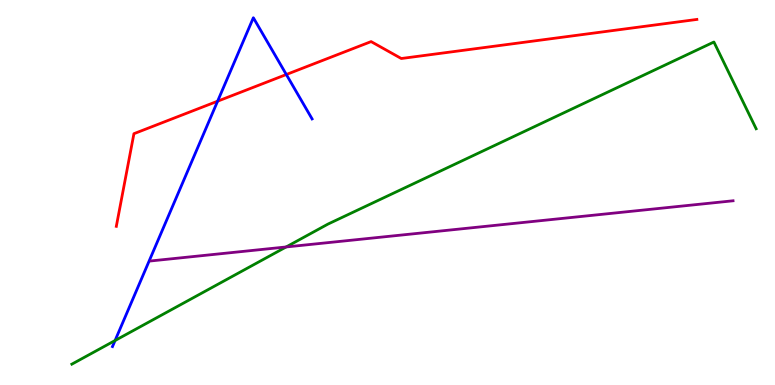[{'lines': ['blue', 'red'], 'intersections': [{'x': 2.81, 'y': 7.37}, {'x': 3.69, 'y': 8.06}]}, {'lines': ['green', 'red'], 'intersections': []}, {'lines': ['purple', 'red'], 'intersections': []}, {'lines': ['blue', 'green'], 'intersections': [{'x': 1.48, 'y': 1.16}]}, {'lines': ['blue', 'purple'], 'intersections': []}, {'lines': ['green', 'purple'], 'intersections': [{'x': 3.69, 'y': 3.59}]}]